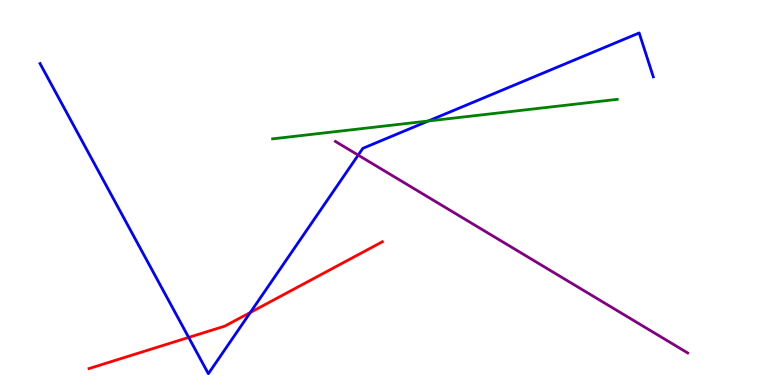[{'lines': ['blue', 'red'], 'intersections': [{'x': 2.43, 'y': 1.24}, {'x': 3.23, 'y': 1.88}]}, {'lines': ['green', 'red'], 'intersections': []}, {'lines': ['purple', 'red'], 'intersections': []}, {'lines': ['blue', 'green'], 'intersections': [{'x': 5.53, 'y': 6.86}]}, {'lines': ['blue', 'purple'], 'intersections': [{'x': 4.62, 'y': 5.97}]}, {'lines': ['green', 'purple'], 'intersections': []}]